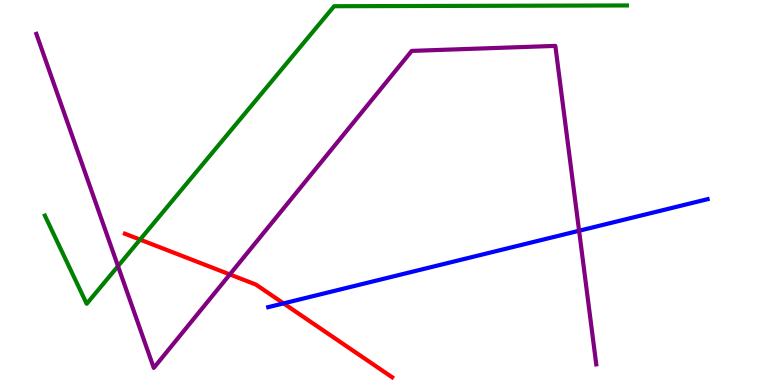[{'lines': ['blue', 'red'], 'intersections': [{'x': 3.66, 'y': 2.12}]}, {'lines': ['green', 'red'], 'intersections': [{'x': 1.81, 'y': 3.78}]}, {'lines': ['purple', 'red'], 'intersections': [{'x': 2.97, 'y': 2.87}]}, {'lines': ['blue', 'green'], 'intersections': []}, {'lines': ['blue', 'purple'], 'intersections': [{'x': 7.47, 'y': 4.01}]}, {'lines': ['green', 'purple'], 'intersections': [{'x': 1.52, 'y': 3.09}]}]